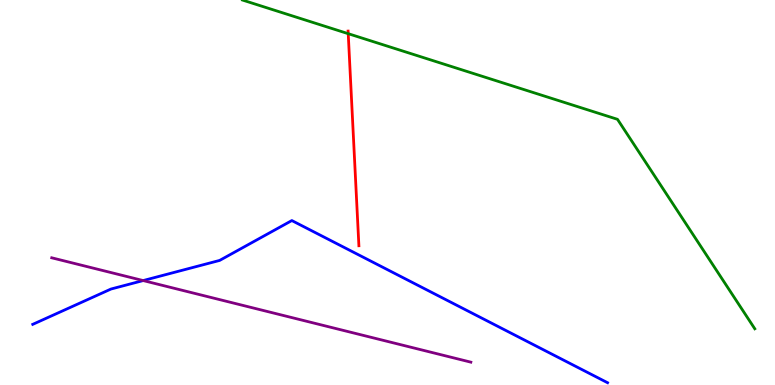[{'lines': ['blue', 'red'], 'intersections': []}, {'lines': ['green', 'red'], 'intersections': [{'x': 4.49, 'y': 9.13}]}, {'lines': ['purple', 'red'], 'intersections': []}, {'lines': ['blue', 'green'], 'intersections': []}, {'lines': ['blue', 'purple'], 'intersections': [{'x': 1.85, 'y': 2.71}]}, {'lines': ['green', 'purple'], 'intersections': []}]